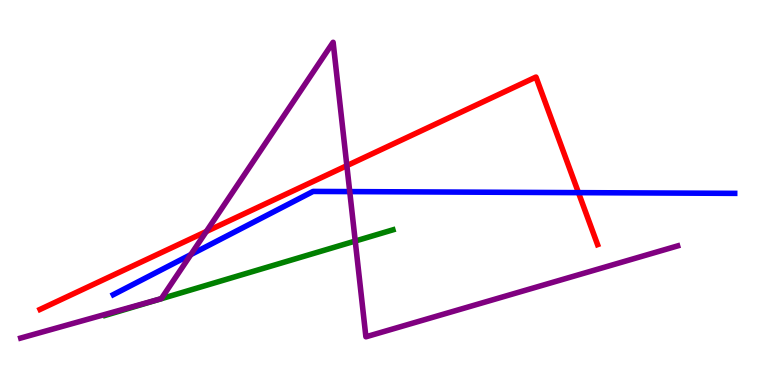[{'lines': ['blue', 'red'], 'intersections': [{'x': 7.46, 'y': 5.0}]}, {'lines': ['green', 'red'], 'intersections': []}, {'lines': ['purple', 'red'], 'intersections': [{'x': 2.66, 'y': 3.99}, {'x': 4.48, 'y': 5.7}]}, {'lines': ['blue', 'green'], 'intersections': []}, {'lines': ['blue', 'purple'], 'intersections': [{'x': 2.46, 'y': 3.39}, {'x': 4.51, 'y': 5.02}]}, {'lines': ['green', 'purple'], 'intersections': [{'x': 4.58, 'y': 3.74}]}]